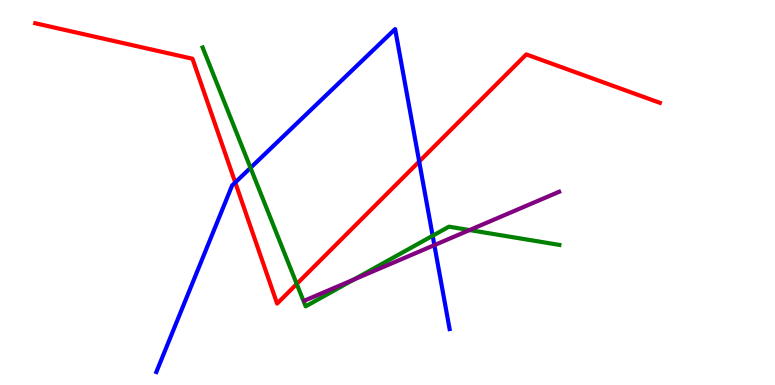[{'lines': ['blue', 'red'], 'intersections': [{'x': 3.04, 'y': 5.26}, {'x': 5.41, 'y': 5.8}]}, {'lines': ['green', 'red'], 'intersections': [{'x': 3.83, 'y': 2.62}]}, {'lines': ['purple', 'red'], 'intersections': []}, {'lines': ['blue', 'green'], 'intersections': [{'x': 3.23, 'y': 5.64}, {'x': 5.58, 'y': 3.88}]}, {'lines': ['blue', 'purple'], 'intersections': [{'x': 5.6, 'y': 3.63}]}, {'lines': ['green', 'purple'], 'intersections': [{'x': 4.57, 'y': 2.74}, {'x': 6.06, 'y': 4.02}]}]